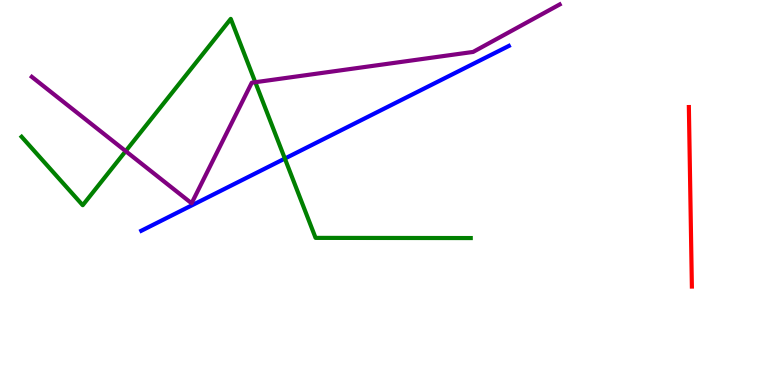[{'lines': ['blue', 'red'], 'intersections': []}, {'lines': ['green', 'red'], 'intersections': []}, {'lines': ['purple', 'red'], 'intersections': []}, {'lines': ['blue', 'green'], 'intersections': [{'x': 3.68, 'y': 5.88}]}, {'lines': ['blue', 'purple'], 'intersections': []}, {'lines': ['green', 'purple'], 'intersections': [{'x': 1.62, 'y': 6.07}, {'x': 3.29, 'y': 7.86}]}]